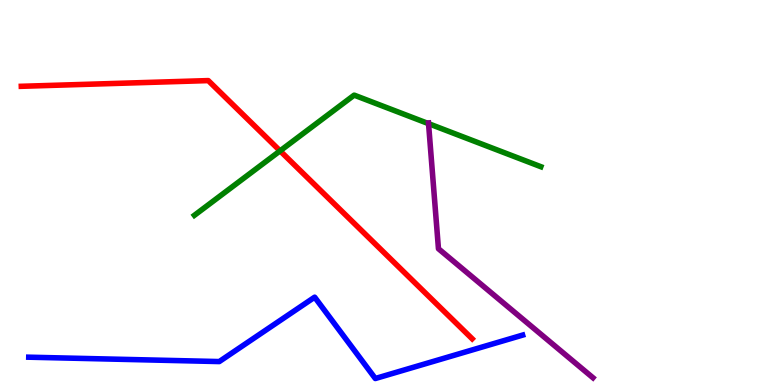[{'lines': ['blue', 'red'], 'intersections': []}, {'lines': ['green', 'red'], 'intersections': [{'x': 3.61, 'y': 6.08}]}, {'lines': ['purple', 'red'], 'intersections': []}, {'lines': ['blue', 'green'], 'intersections': []}, {'lines': ['blue', 'purple'], 'intersections': []}, {'lines': ['green', 'purple'], 'intersections': [{'x': 5.53, 'y': 6.79}]}]